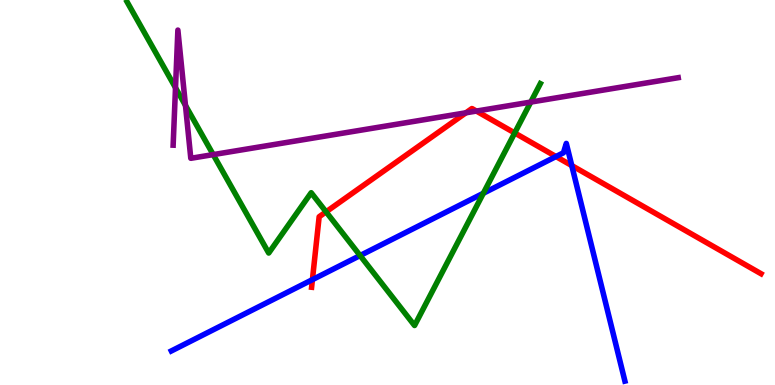[{'lines': ['blue', 'red'], 'intersections': [{'x': 4.03, 'y': 2.74}, {'x': 7.17, 'y': 5.93}, {'x': 7.38, 'y': 5.7}]}, {'lines': ['green', 'red'], 'intersections': [{'x': 4.21, 'y': 4.5}, {'x': 6.64, 'y': 6.55}]}, {'lines': ['purple', 'red'], 'intersections': [{'x': 6.01, 'y': 7.07}, {'x': 6.15, 'y': 7.12}]}, {'lines': ['blue', 'green'], 'intersections': [{'x': 4.65, 'y': 3.36}, {'x': 6.24, 'y': 4.98}]}, {'lines': ['blue', 'purple'], 'intersections': []}, {'lines': ['green', 'purple'], 'intersections': [{'x': 2.26, 'y': 7.72}, {'x': 2.39, 'y': 7.26}, {'x': 2.75, 'y': 5.98}, {'x': 6.85, 'y': 7.35}]}]